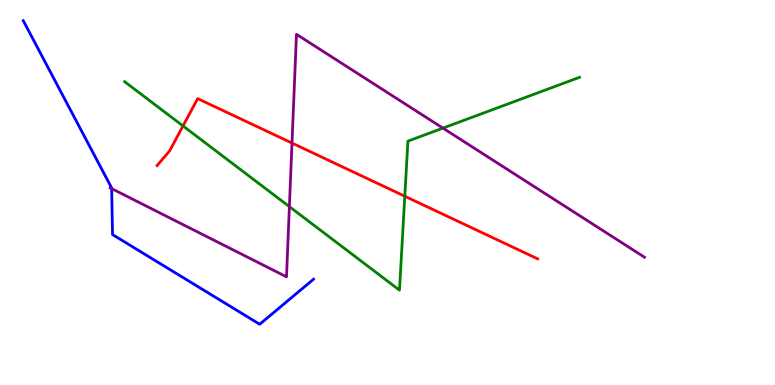[{'lines': ['blue', 'red'], 'intersections': []}, {'lines': ['green', 'red'], 'intersections': [{'x': 2.36, 'y': 6.73}, {'x': 5.22, 'y': 4.9}]}, {'lines': ['purple', 'red'], 'intersections': [{'x': 3.77, 'y': 6.28}]}, {'lines': ['blue', 'green'], 'intersections': []}, {'lines': ['blue', 'purple'], 'intersections': [{'x': 1.44, 'y': 5.1}]}, {'lines': ['green', 'purple'], 'intersections': [{'x': 3.73, 'y': 4.63}, {'x': 5.72, 'y': 6.67}]}]